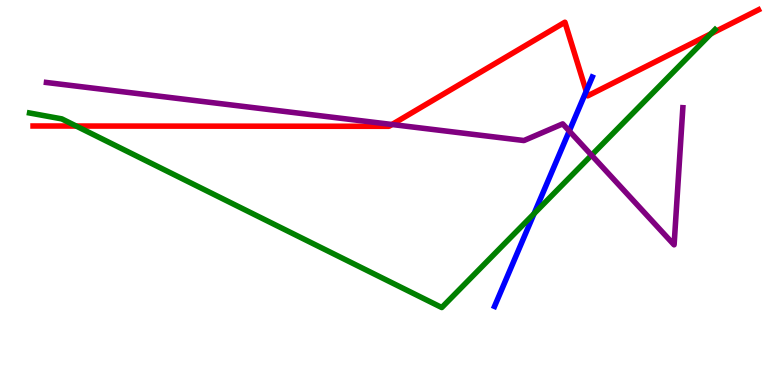[{'lines': ['blue', 'red'], 'intersections': [{'x': 7.56, 'y': 7.63}]}, {'lines': ['green', 'red'], 'intersections': [{'x': 0.983, 'y': 6.73}, {'x': 9.17, 'y': 9.12}]}, {'lines': ['purple', 'red'], 'intersections': [{'x': 5.06, 'y': 6.77}]}, {'lines': ['blue', 'green'], 'intersections': [{'x': 6.89, 'y': 4.45}]}, {'lines': ['blue', 'purple'], 'intersections': [{'x': 7.35, 'y': 6.6}]}, {'lines': ['green', 'purple'], 'intersections': [{'x': 7.63, 'y': 5.97}]}]